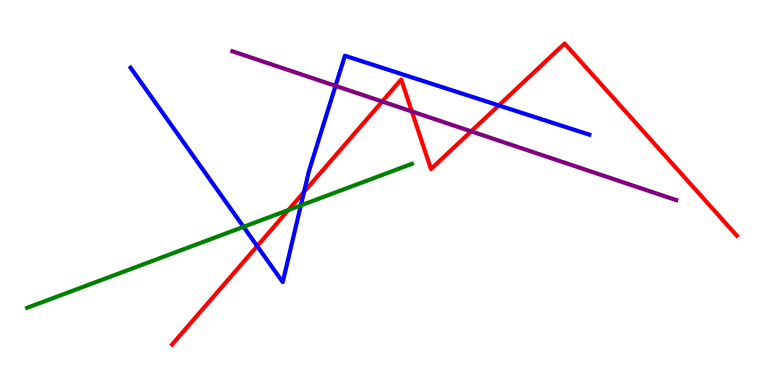[{'lines': ['blue', 'red'], 'intersections': [{'x': 3.32, 'y': 3.61}, {'x': 3.92, 'y': 5.01}, {'x': 6.44, 'y': 7.26}]}, {'lines': ['green', 'red'], 'intersections': [{'x': 3.72, 'y': 4.54}]}, {'lines': ['purple', 'red'], 'intersections': [{'x': 4.93, 'y': 7.36}, {'x': 5.31, 'y': 7.11}, {'x': 6.08, 'y': 6.59}]}, {'lines': ['blue', 'green'], 'intersections': [{'x': 3.14, 'y': 4.11}, {'x': 3.88, 'y': 4.67}]}, {'lines': ['blue', 'purple'], 'intersections': [{'x': 4.33, 'y': 7.77}]}, {'lines': ['green', 'purple'], 'intersections': []}]